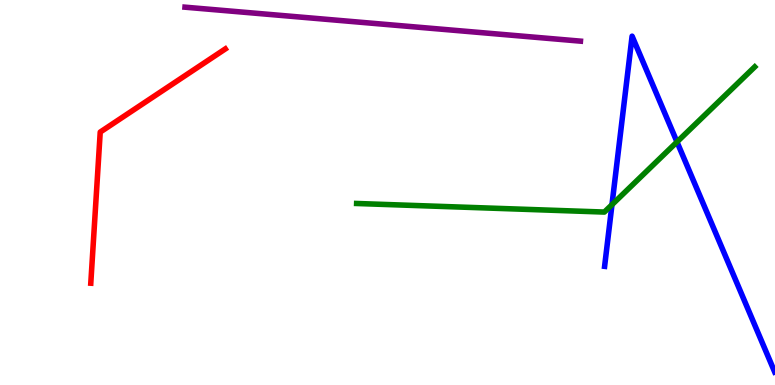[{'lines': ['blue', 'red'], 'intersections': []}, {'lines': ['green', 'red'], 'intersections': []}, {'lines': ['purple', 'red'], 'intersections': []}, {'lines': ['blue', 'green'], 'intersections': [{'x': 7.9, 'y': 4.68}, {'x': 8.74, 'y': 6.31}]}, {'lines': ['blue', 'purple'], 'intersections': []}, {'lines': ['green', 'purple'], 'intersections': []}]